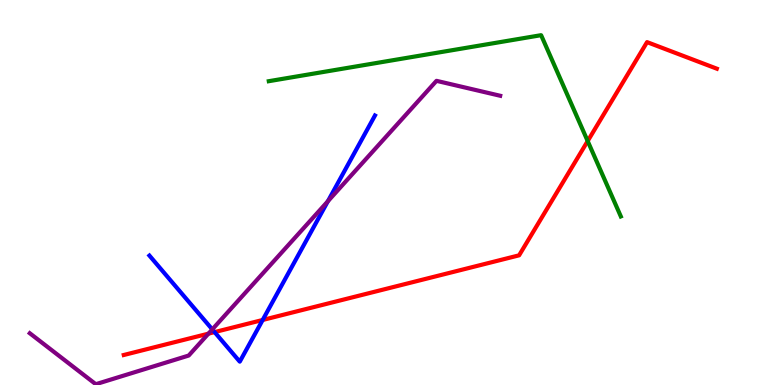[{'lines': ['blue', 'red'], 'intersections': [{'x': 2.77, 'y': 1.37}, {'x': 3.39, 'y': 1.69}]}, {'lines': ['green', 'red'], 'intersections': [{'x': 7.58, 'y': 6.34}]}, {'lines': ['purple', 'red'], 'intersections': [{'x': 2.69, 'y': 1.33}]}, {'lines': ['blue', 'green'], 'intersections': []}, {'lines': ['blue', 'purple'], 'intersections': [{'x': 2.74, 'y': 1.44}, {'x': 4.23, 'y': 4.77}]}, {'lines': ['green', 'purple'], 'intersections': []}]